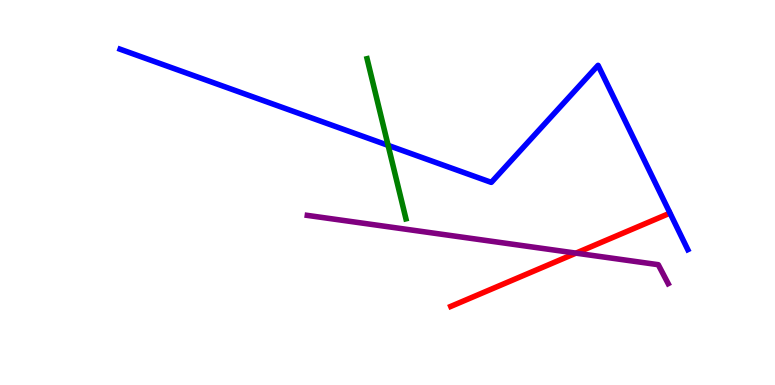[{'lines': ['blue', 'red'], 'intersections': []}, {'lines': ['green', 'red'], 'intersections': []}, {'lines': ['purple', 'red'], 'intersections': [{'x': 7.43, 'y': 3.43}]}, {'lines': ['blue', 'green'], 'intersections': [{'x': 5.01, 'y': 6.22}]}, {'lines': ['blue', 'purple'], 'intersections': []}, {'lines': ['green', 'purple'], 'intersections': []}]